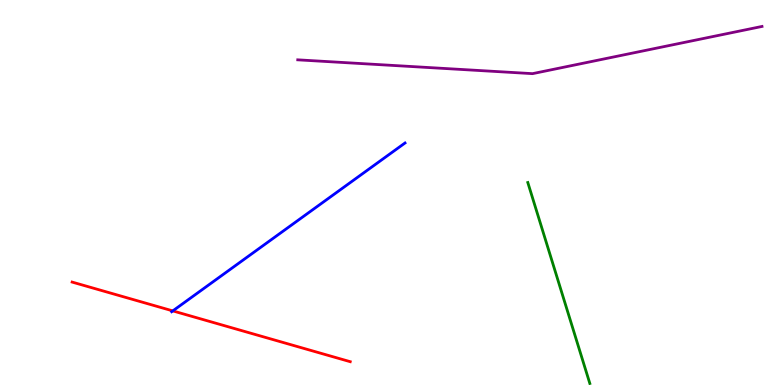[{'lines': ['blue', 'red'], 'intersections': [{'x': 2.23, 'y': 1.92}]}, {'lines': ['green', 'red'], 'intersections': []}, {'lines': ['purple', 'red'], 'intersections': []}, {'lines': ['blue', 'green'], 'intersections': []}, {'lines': ['blue', 'purple'], 'intersections': []}, {'lines': ['green', 'purple'], 'intersections': []}]